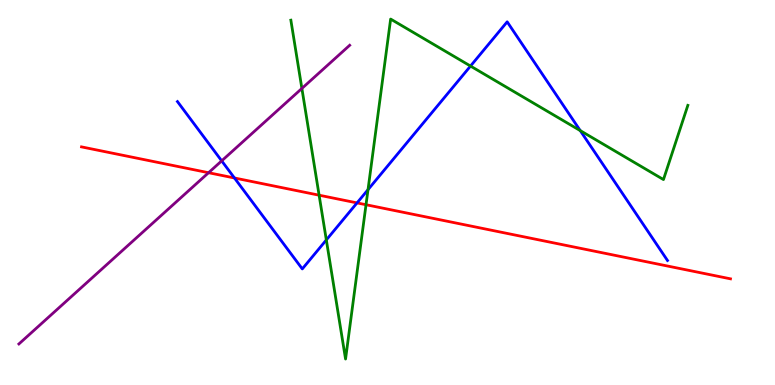[{'lines': ['blue', 'red'], 'intersections': [{'x': 3.03, 'y': 5.38}, {'x': 4.61, 'y': 4.73}]}, {'lines': ['green', 'red'], 'intersections': [{'x': 4.12, 'y': 4.93}, {'x': 4.72, 'y': 4.68}]}, {'lines': ['purple', 'red'], 'intersections': [{'x': 2.69, 'y': 5.51}]}, {'lines': ['blue', 'green'], 'intersections': [{'x': 4.21, 'y': 3.77}, {'x': 4.75, 'y': 5.07}, {'x': 6.07, 'y': 8.28}, {'x': 7.49, 'y': 6.61}]}, {'lines': ['blue', 'purple'], 'intersections': [{'x': 2.86, 'y': 5.82}]}, {'lines': ['green', 'purple'], 'intersections': [{'x': 3.9, 'y': 7.7}]}]